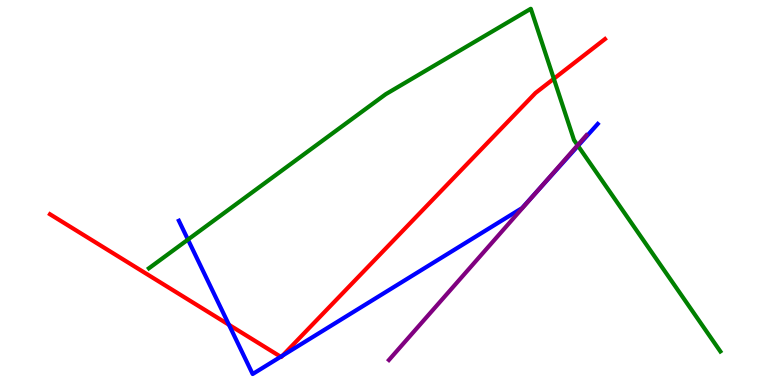[{'lines': ['blue', 'red'], 'intersections': [{'x': 2.95, 'y': 1.56}, {'x': 3.62, 'y': 0.734}, {'x': 3.65, 'y': 0.764}]}, {'lines': ['green', 'red'], 'intersections': [{'x': 7.15, 'y': 7.95}]}, {'lines': ['purple', 'red'], 'intersections': []}, {'lines': ['blue', 'green'], 'intersections': [{'x': 2.43, 'y': 3.78}, {'x': 7.46, 'y': 6.21}]}, {'lines': ['blue', 'purple'], 'intersections': [{'x': 6.93, 'y': 5.04}]}, {'lines': ['green', 'purple'], 'intersections': [{'x': 7.45, 'y': 6.23}]}]